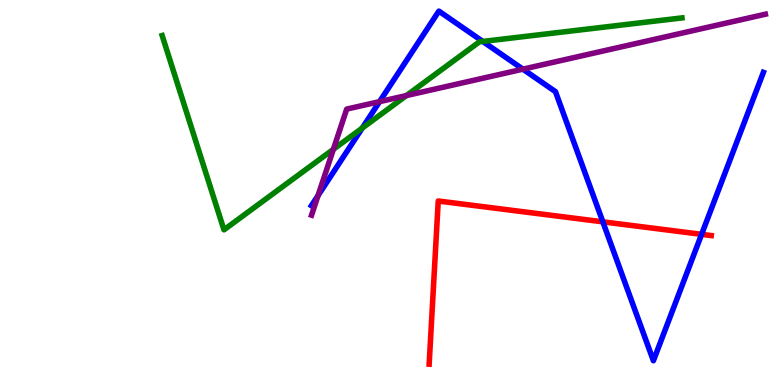[{'lines': ['blue', 'red'], 'intersections': [{'x': 7.78, 'y': 4.24}, {'x': 9.05, 'y': 3.91}]}, {'lines': ['green', 'red'], 'intersections': []}, {'lines': ['purple', 'red'], 'intersections': []}, {'lines': ['blue', 'green'], 'intersections': [{'x': 4.67, 'y': 6.67}, {'x': 6.23, 'y': 8.92}]}, {'lines': ['blue', 'purple'], 'intersections': [{'x': 4.1, 'y': 4.92}, {'x': 4.9, 'y': 7.36}, {'x': 6.75, 'y': 8.2}]}, {'lines': ['green', 'purple'], 'intersections': [{'x': 4.3, 'y': 6.12}, {'x': 5.24, 'y': 7.52}]}]